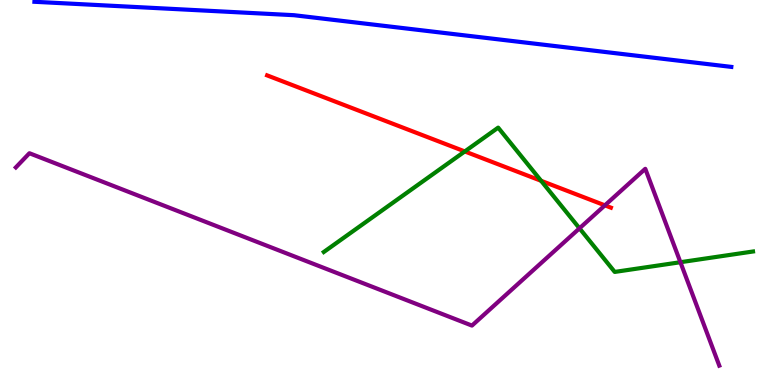[{'lines': ['blue', 'red'], 'intersections': []}, {'lines': ['green', 'red'], 'intersections': [{'x': 6.0, 'y': 6.07}, {'x': 6.98, 'y': 5.3}]}, {'lines': ['purple', 'red'], 'intersections': [{'x': 7.81, 'y': 4.67}]}, {'lines': ['blue', 'green'], 'intersections': []}, {'lines': ['blue', 'purple'], 'intersections': []}, {'lines': ['green', 'purple'], 'intersections': [{'x': 7.48, 'y': 4.07}, {'x': 8.78, 'y': 3.19}]}]